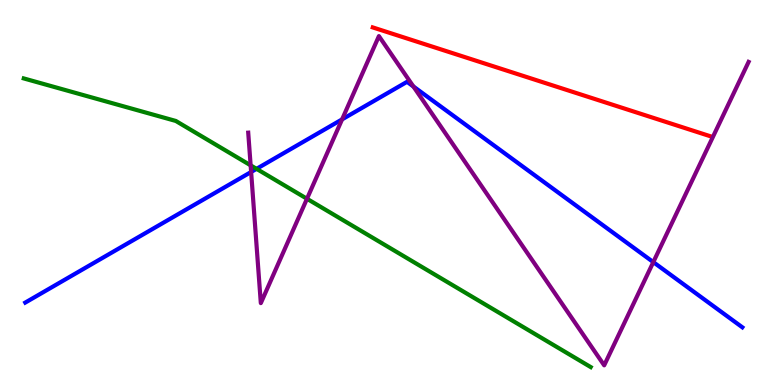[{'lines': ['blue', 'red'], 'intersections': []}, {'lines': ['green', 'red'], 'intersections': []}, {'lines': ['purple', 'red'], 'intersections': []}, {'lines': ['blue', 'green'], 'intersections': [{'x': 3.31, 'y': 5.61}]}, {'lines': ['blue', 'purple'], 'intersections': [{'x': 3.24, 'y': 5.53}, {'x': 4.41, 'y': 6.9}, {'x': 5.33, 'y': 7.75}, {'x': 8.43, 'y': 3.19}]}, {'lines': ['green', 'purple'], 'intersections': [{'x': 3.23, 'y': 5.71}, {'x': 3.96, 'y': 4.84}]}]